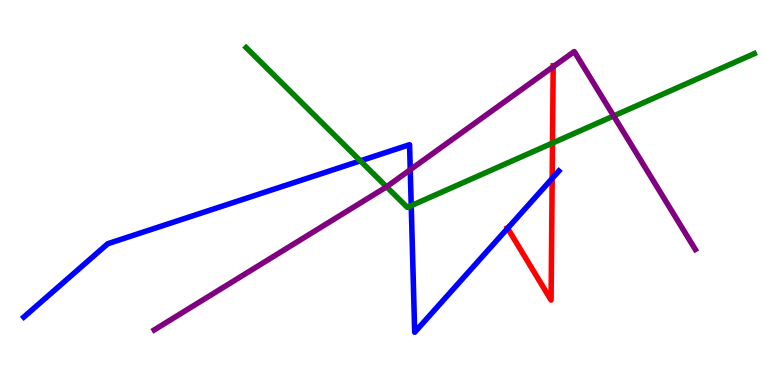[{'lines': ['blue', 'red'], 'intersections': [{'x': 6.55, 'y': 4.07}, {'x': 7.12, 'y': 5.36}]}, {'lines': ['green', 'red'], 'intersections': [{'x': 7.13, 'y': 6.28}]}, {'lines': ['purple', 'red'], 'intersections': [{'x': 7.14, 'y': 8.27}]}, {'lines': ['blue', 'green'], 'intersections': [{'x': 4.65, 'y': 5.82}, {'x': 5.31, 'y': 4.66}]}, {'lines': ['blue', 'purple'], 'intersections': [{'x': 5.29, 'y': 5.59}]}, {'lines': ['green', 'purple'], 'intersections': [{'x': 4.99, 'y': 5.15}, {'x': 7.92, 'y': 6.99}]}]